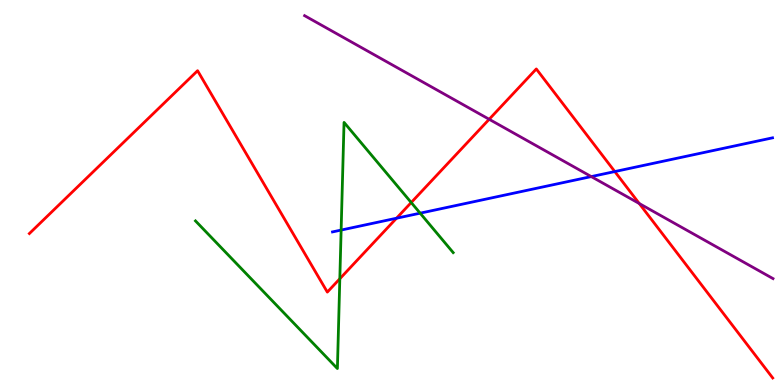[{'lines': ['blue', 'red'], 'intersections': [{'x': 5.12, 'y': 4.33}, {'x': 7.93, 'y': 5.54}]}, {'lines': ['green', 'red'], 'intersections': [{'x': 4.38, 'y': 2.76}, {'x': 5.31, 'y': 4.74}]}, {'lines': ['purple', 'red'], 'intersections': [{'x': 6.31, 'y': 6.9}, {'x': 8.25, 'y': 4.71}]}, {'lines': ['blue', 'green'], 'intersections': [{'x': 4.4, 'y': 4.02}, {'x': 5.42, 'y': 4.46}]}, {'lines': ['blue', 'purple'], 'intersections': [{'x': 7.63, 'y': 5.41}]}, {'lines': ['green', 'purple'], 'intersections': []}]